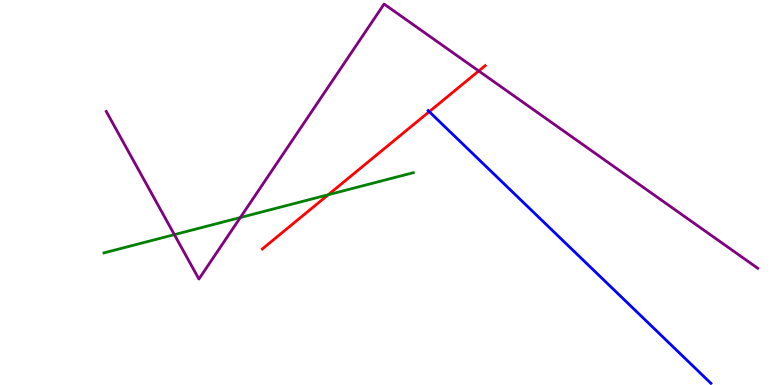[{'lines': ['blue', 'red'], 'intersections': [{'x': 5.54, 'y': 7.1}]}, {'lines': ['green', 'red'], 'intersections': [{'x': 4.24, 'y': 4.94}]}, {'lines': ['purple', 'red'], 'intersections': [{'x': 6.18, 'y': 8.16}]}, {'lines': ['blue', 'green'], 'intersections': []}, {'lines': ['blue', 'purple'], 'intersections': []}, {'lines': ['green', 'purple'], 'intersections': [{'x': 2.25, 'y': 3.91}, {'x': 3.1, 'y': 4.35}]}]